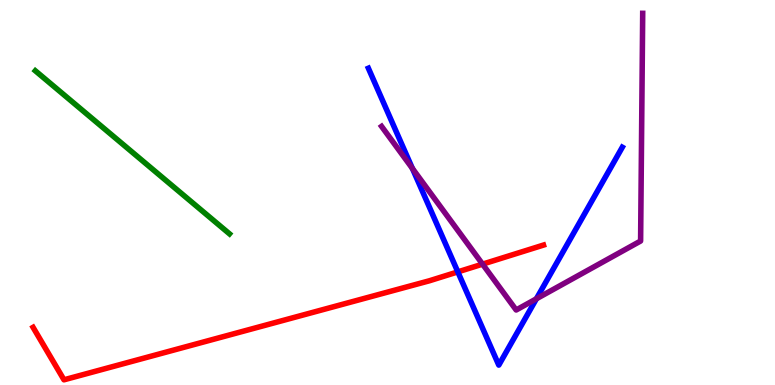[{'lines': ['blue', 'red'], 'intersections': [{'x': 5.91, 'y': 2.94}]}, {'lines': ['green', 'red'], 'intersections': []}, {'lines': ['purple', 'red'], 'intersections': [{'x': 6.23, 'y': 3.14}]}, {'lines': ['blue', 'green'], 'intersections': []}, {'lines': ['blue', 'purple'], 'intersections': [{'x': 5.32, 'y': 5.62}, {'x': 6.92, 'y': 2.24}]}, {'lines': ['green', 'purple'], 'intersections': []}]